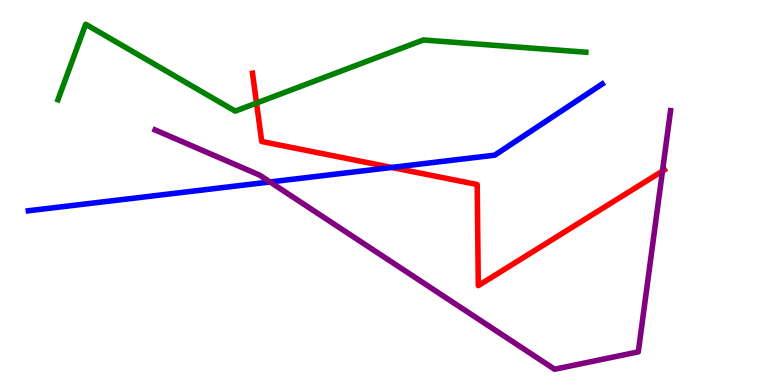[{'lines': ['blue', 'red'], 'intersections': [{'x': 5.05, 'y': 5.65}]}, {'lines': ['green', 'red'], 'intersections': [{'x': 3.31, 'y': 7.32}]}, {'lines': ['purple', 'red'], 'intersections': [{'x': 8.55, 'y': 5.56}]}, {'lines': ['blue', 'green'], 'intersections': []}, {'lines': ['blue', 'purple'], 'intersections': [{'x': 3.48, 'y': 5.27}]}, {'lines': ['green', 'purple'], 'intersections': []}]